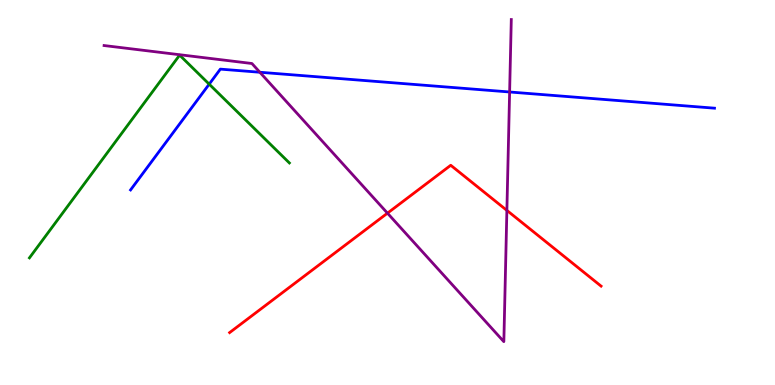[{'lines': ['blue', 'red'], 'intersections': []}, {'lines': ['green', 'red'], 'intersections': []}, {'lines': ['purple', 'red'], 'intersections': [{'x': 5.0, 'y': 4.46}, {'x': 6.54, 'y': 4.54}]}, {'lines': ['blue', 'green'], 'intersections': [{'x': 2.7, 'y': 7.81}]}, {'lines': ['blue', 'purple'], 'intersections': [{'x': 3.35, 'y': 8.12}, {'x': 6.58, 'y': 7.61}]}, {'lines': ['green', 'purple'], 'intersections': []}]